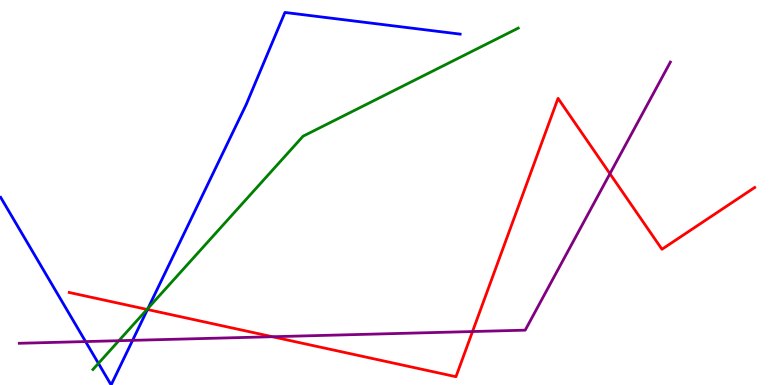[{'lines': ['blue', 'red'], 'intersections': [{'x': 1.9, 'y': 1.96}]}, {'lines': ['green', 'red'], 'intersections': [{'x': 1.9, 'y': 1.96}]}, {'lines': ['purple', 'red'], 'intersections': [{'x': 3.51, 'y': 1.25}, {'x': 6.1, 'y': 1.39}, {'x': 7.87, 'y': 5.49}]}, {'lines': ['blue', 'green'], 'intersections': [{'x': 1.27, 'y': 0.562}, {'x': 1.91, 'y': 1.99}]}, {'lines': ['blue', 'purple'], 'intersections': [{'x': 1.1, 'y': 1.13}, {'x': 1.71, 'y': 1.16}]}, {'lines': ['green', 'purple'], 'intersections': [{'x': 1.53, 'y': 1.15}]}]